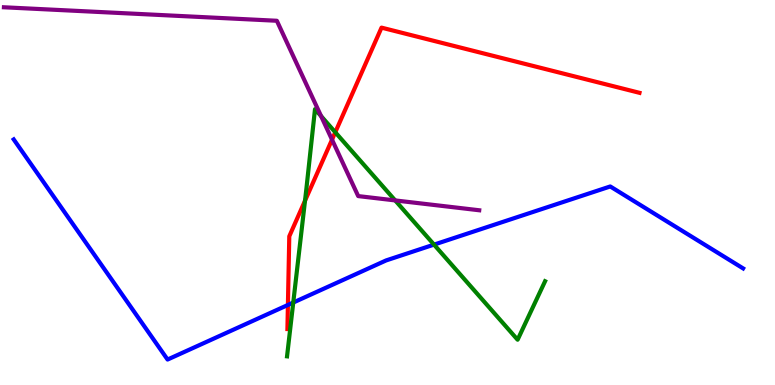[{'lines': ['blue', 'red'], 'intersections': [{'x': 3.71, 'y': 2.08}]}, {'lines': ['green', 'red'], 'intersections': [{'x': 3.94, 'y': 4.79}, {'x': 4.33, 'y': 6.56}]}, {'lines': ['purple', 'red'], 'intersections': [{'x': 4.28, 'y': 6.37}]}, {'lines': ['blue', 'green'], 'intersections': [{'x': 3.78, 'y': 2.14}, {'x': 5.6, 'y': 3.65}]}, {'lines': ['blue', 'purple'], 'intersections': []}, {'lines': ['green', 'purple'], 'intersections': [{'x': 4.14, 'y': 6.98}, {'x': 5.1, 'y': 4.79}]}]